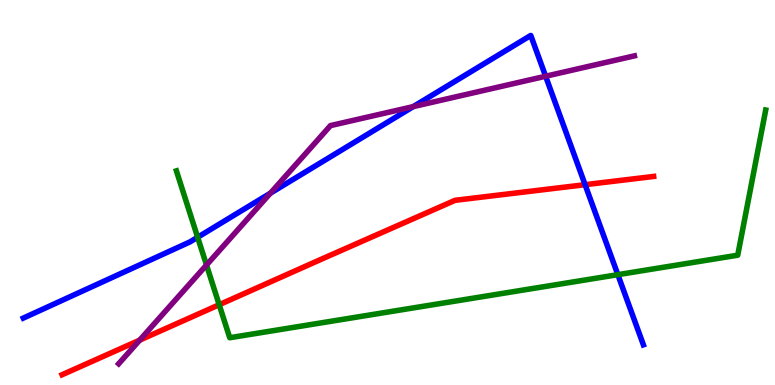[{'lines': ['blue', 'red'], 'intersections': [{'x': 7.55, 'y': 5.2}]}, {'lines': ['green', 'red'], 'intersections': [{'x': 2.83, 'y': 2.09}]}, {'lines': ['purple', 'red'], 'intersections': [{'x': 1.8, 'y': 1.16}]}, {'lines': ['blue', 'green'], 'intersections': [{'x': 2.55, 'y': 3.84}, {'x': 7.97, 'y': 2.87}]}, {'lines': ['blue', 'purple'], 'intersections': [{'x': 3.49, 'y': 4.98}, {'x': 5.33, 'y': 7.23}, {'x': 7.04, 'y': 8.02}]}, {'lines': ['green', 'purple'], 'intersections': [{'x': 2.66, 'y': 3.12}]}]